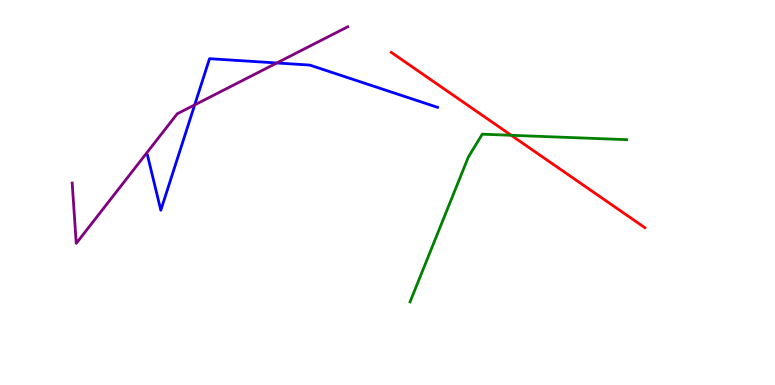[{'lines': ['blue', 'red'], 'intersections': []}, {'lines': ['green', 'red'], 'intersections': [{'x': 6.6, 'y': 6.49}]}, {'lines': ['purple', 'red'], 'intersections': []}, {'lines': ['blue', 'green'], 'intersections': []}, {'lines': ['blue', 'purple'], 'intersections': [{'x': 2.51, 'y': 7.28}, {'x': 3.57, 'y': 8.36}]}, {'lines': ['green', 'purple'], 'intersections': []}]